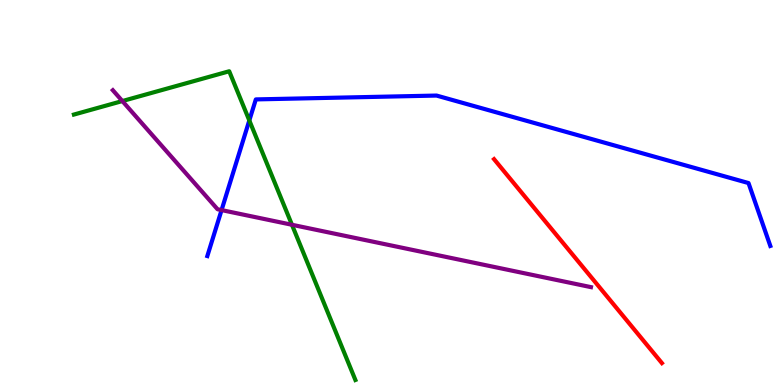[{'lines': ['blue', 'red'], 'intersections': []}, {'lines': ['green', 'red'], 'intersections': []}, {'lines': ['purple', 'red'], 'intersections': []}, {'lines': ['blue', 'green'], 'intersections': [{'x': 3.22, 'y': 6.87}]}, {'lines': ['blue', 'purple'], 'intersections': [{'x': 2.86, 'y': 4.54}]}, {'lines': ['green', 'purple'], 'intersections': [{'x': 1.58, 'y': 7.38}, {'x': 3.77, 'y': 4.16}]}]